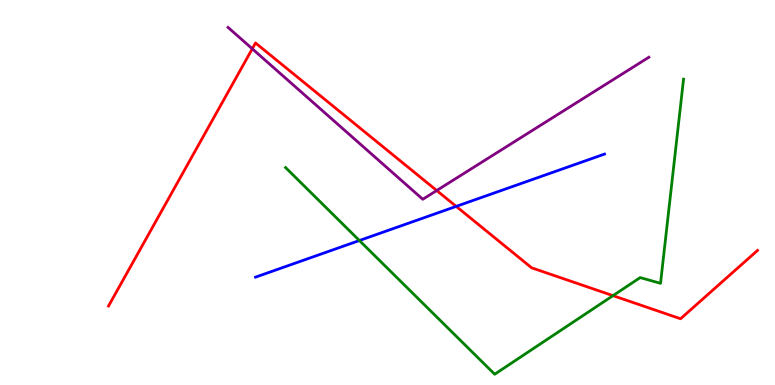[{'lines': ['blue', 'red'], 'intersections': [{'x': 5.89, 'y': 4.64}]}, {'lines': ['green', 'red'], 'intersections': [{'x': 7.91, 'y': 2.32}]}, {'lines': ['purple', 'red'], 'intersections': [{'x': 3.26, 'y': 8.73}, {'x': 5.64, 'y': 5.05}]}, {'lines': ['blue', 'green'], 'intersections': [{'x': 4.64, 'y': 3.75}]}, {'lines': ['blue', 'purple'], 'intersections': []}, {'lines': ['green', 'purple'], 'intersections': []}]